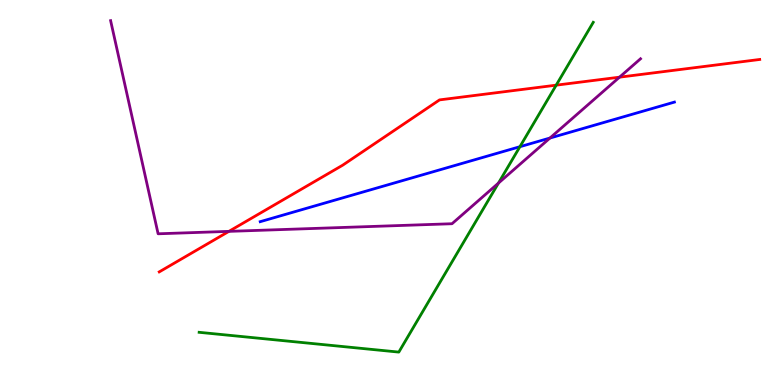[{'lines': ['blue', 'red'], 'intersections': []}, {'lines': ['green', 'red'], 'intersections': [{'x': 7.18, 'y': 7.79}]}, {'lines': ['purple', 'red'], 'intersections': [{'x': 2.95, 'y': 3.99}, {'x': 7.99, 'y': 8.0}]}, {'lines': ['blue', 'green'], 'intersections': [{'x': 6.71, 'y': 6.19}]}, {'lines': ['blue', 'purple'], 'intersections': [{'x': 7.1, 'y': 6.41}]}, {'lines': ['green', 'purple'], 'intersections': [{'x': 6.43, 'y': 5.24}]}]